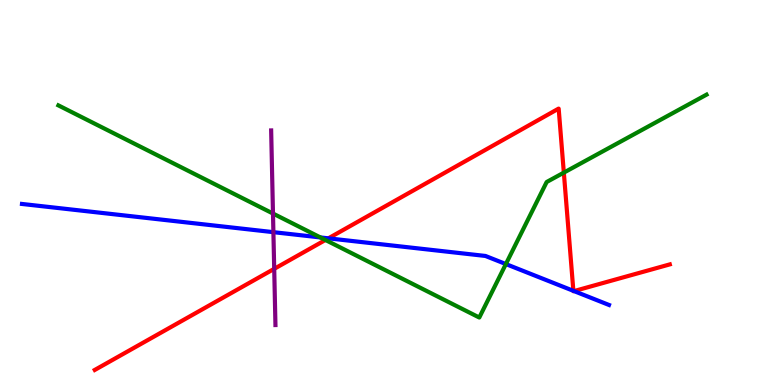[{'lines': ['blue', 'red'], 'intersections': [{'x': 4.24, 'y': 3.81}, {'x': 7.4, 'y': 2.45}, {'x': 7.41, 'y': 2.44}]}, {'lines': ['green', 'red'], 'intersections': [{'x': 4.2, 'y': 3.77}, {'x': 7.28, 'y': 5.52}]}, {'lines': ['purple', 'red'], 'intersections': [{'x': 3.54, 'y': 3.02}]}, {'lines': ['blue', 'green'], 'intersections': [{'x': 4.13, 'y': 3.83}, {'x': 6.53, 'y': 3.14}]}, {'lines': ['blue', 'purple'], 'intersections': [{'x': 3.53, 'y': 3.97}]}, {'lines': ['green', 'purple'], 'intersections': [{'x': 3.52, 'y': 4.45}]}]